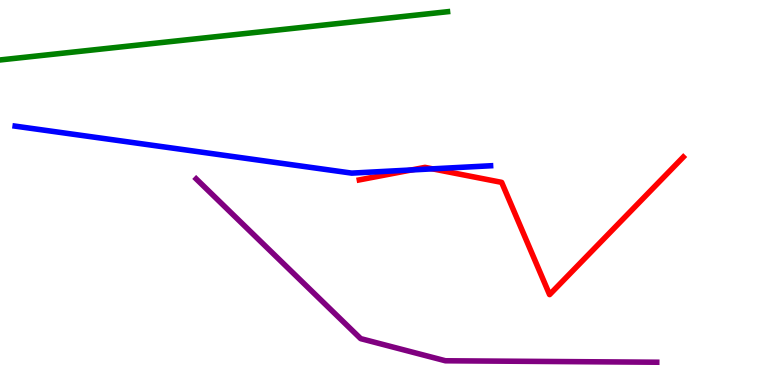[{'lines': ['blue', 'red'], 'intersections': [{'x': 5.31, 'y': 5.59}, {'x': 5.58, 'y': 5.61}]}, {'lines': ['green', 'red'], 'intersections': []}, {'lines': ['purple', 'red'], 'intersections': []}, {'lines': ['blue', 'green'], 'intersections': []}, {'lines': ['blue', 'purple'], 'intersections': []}, {'lines': ['green', 'purple'], 'intersections': []}]